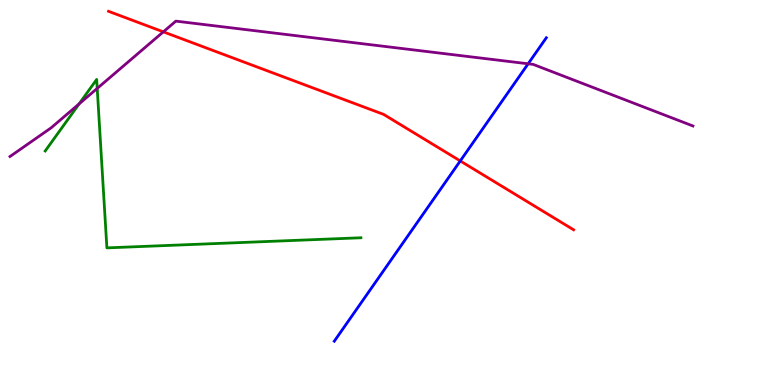[{'lines': ['blue', 'red'], 'intersections': [{'x': 5.94, 'y': 5.82}]}, {'lines': ['green', 'red'], 'intersections': []}, {'lines': ['purple', 'red'], 'intersections': [{'x': 2.11, 'y': 9.17}]}, {'lines': ['blue', 'green'], 'intersections': []}, {'lines': ['blue', 'purple'], 'intersections': [{'x': 6.81, 'y': 8.34}]}, {'lines': ['green', 'purple'], 'intersections': [{'x': 1.02, 'y': 7.3}, {'x': 1.25, 'y': 7.7}]}]